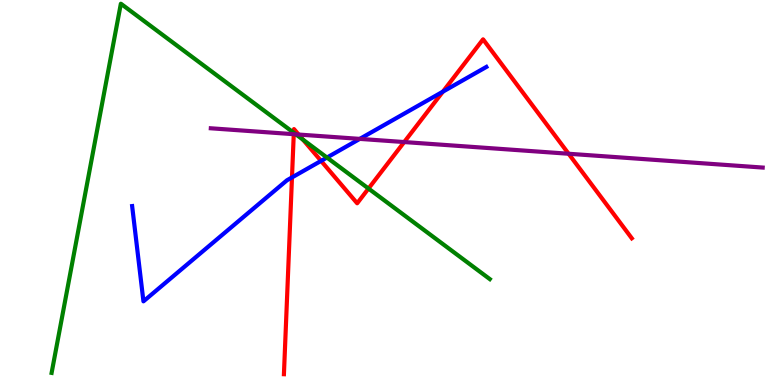[{'lines': ['blue', 'red'], 'intersections': [{'x': 3.77, 'y': 5.39}, {'x': 4.14, 'y': 5.82}, {'x': 5.71, 'y': 7.62}]}, {'lines': ['green', 'red'], 'intersections': [{'x': 3.79, 'y': 6.55}, {'x': 3.91, 'y': 6.37}, {'x': 4.75, 'y': 5.1}]}, {'lines': ['purple', 'red'], 'intersections': [{'x': 3.79, 'y': 6.51}, {'x': 3.85, 'y': 6.51}, {'x': 5.22, 'y': 6.31}, {'x': 7.34, 'y': 6.01}]}, {'lines': ['blue', 'green'], 'intersections': [{'x': 4.22, 'y': 5.91}]}, {'lines': ['blue', 'purple'], 'intersections': [{'x': 4.64, 'y': 6.39}]}, {'lines': ['green', 'purple'], 'intersections': [{'x': 3.82, 'y': 6.51}]}]